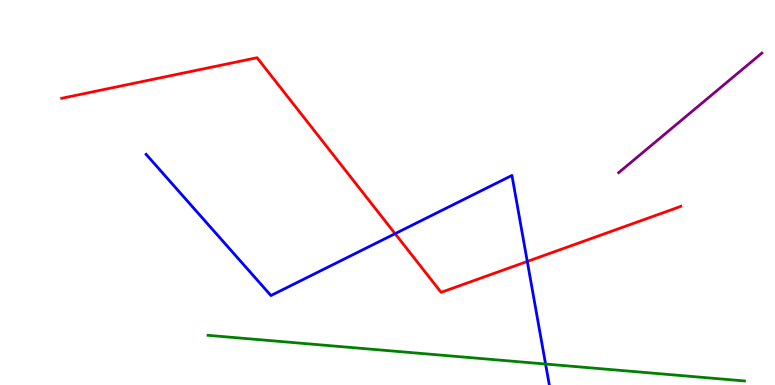[{'lines': ['blue', 'red'], 'intersections': [{'x': 5.1, 'y': 3.93}, {'x': 6.8, 'y': 3.21}]}, {'lines': ['green', 'red'], 'intersections': []}, {'lines': ['purple', 'red'], 'intersections': []}, {'lines': ['blue', 'green'], 'intersections': [{'x': 7.04, 'y': 0.545}]}, {'lines': ['blue', 'purple'], 'intersections': []}, {'lines': ['green', 'purple'], 'intersections': []}]